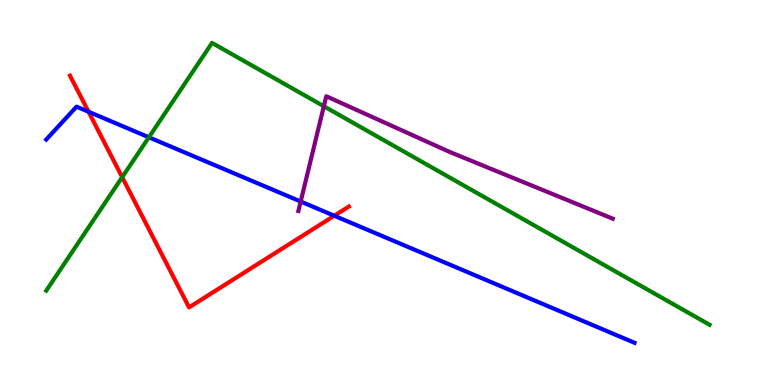[{'lines': ['blue', 'red'], 'intersections': [{'x': 1.14, 'y': 7.1}, {'x': 4.31, 'y': 4.4}]}, {'lines': ['green', 'red'], 'intersections': [{'x': 1.58, 'y': 5.4}]}, {'lines': ['purple', 'red'], 'intersections': []}, {'lines': ['blue', 'green'], 'intersections': [{'x': 1.92, 'y': 6.43}]}, {'lines': ['blue', 'purple'], 'intersections': [{'x': 3.88, 'y': 4.77}]}, {'lines': ['green', 'purple'], 'intersections': [{'x': 4.18, 'y': 7.24}]}]